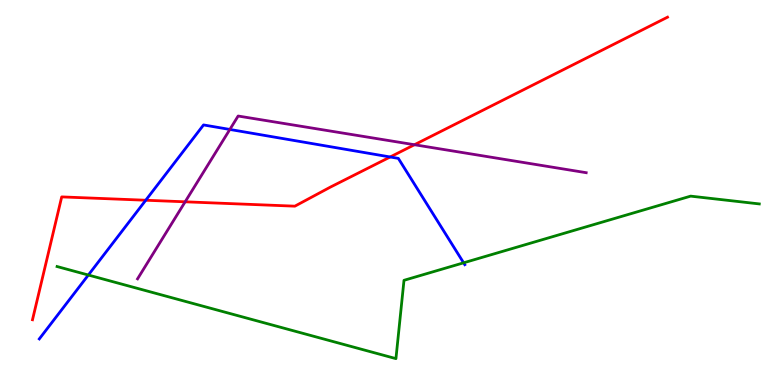[{'lines': ['blue', 'red'], 'intersections': [{'x': 1.88, 'y': 4.8}, {'x': 5.03, 'y': 5.92}]}, {'lines': ['green', 'red'], 'intersections': []}, {'lines': ['purple', 'red'], 'intersections': [{'x': 2.39, 'y': 4.76}, {'x': 5.35, 'y': 6.24}]}, {'lines': ['blue', 'green'], 'intersections': [{'x': 1.14, 'y': 2.86}, {'x': 5.98, 'y': 3.17}]}, {'lines': ['blue', 'purple'], 'intersections': [{'x': 2.97, 'y': 6.64}]}, {'lines': ['green', 'purple'], 'intersections': []}]